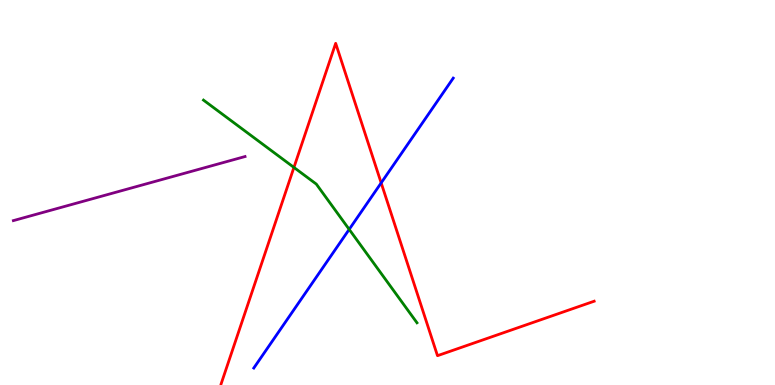[{'lines': ['blue', 'red'], 'intersections': [{'x': 4.92, 'y': 5.25}]}, {'lines': ['green', 'red'], 'intersections': [{'x': 3.79, 'y': 5.65}]}, {'lines': ['purple', 'red'], 'intersections': []}, {'lines': ['blue', 'green'], 'intersections': [{'x': 4.51, 'y': 4.04}]}, {'lines': ['blue', 'purple'], 'intersections': []}, {'lines': ['green', 'purple'], 'intersections': []}]